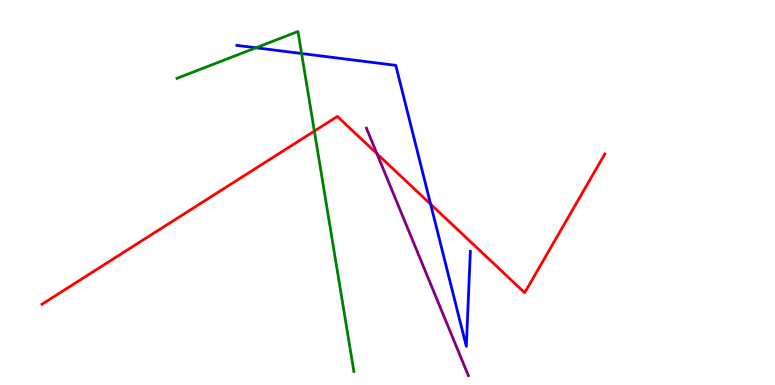[{'lines': ['blue', 'red'], 'intersections': [{'x': 5.56, 'y': 4.7}]}, {'lines': ['green', 'red'], 'intersections': [{'x': 4.06, 'y': 6.6}]}, {'lines': ['purple', 'red'], 'intersections': [{'x': 4.86, 'y': 6.01}]}, {'lines': ['blue', 'green'], 'intersections': [{'x': 3.3, 'y': 8.76}, {'x': 3.89, 'y': 8.61}]}, {'lines': ['blue', 'purple'], 'intersections': []}, {'lines': ['green', 'purple'], 'intersections': []}]